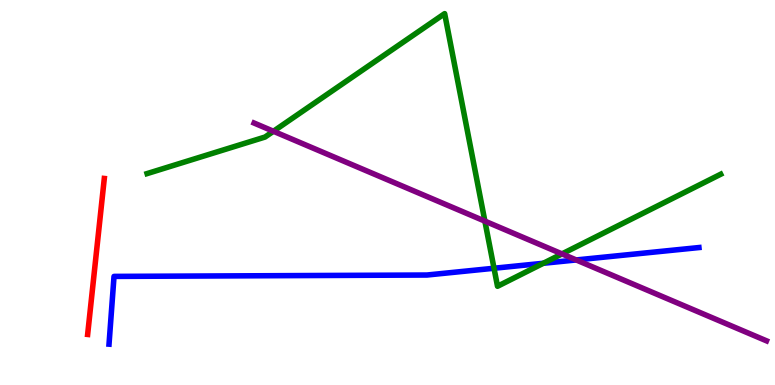[{'lines': ['blue', 'red'], 'intersections': []}, {'lines': ['green', 'red'], 'intersections': []}, {'lines': ['purple', 'red'], 'intersections': []}, {'lines': ['blue', 'green'], 'intersections': [{'x': 6.37, 'y': 3.03}, {'x': 7.01, 'y': 3.16}]}, {'lines': ['blue', 'purple'], 'intersections': [{'x': 7.44, 'y': 3.25}]}, {'lines': ['green', 'purple'], 'intersections': [{'x': 3.53, 'y': 6.59}, {'x': 6.26, 'y': 4.26}, {'x': 7.25, 'y': 3.41}]}]